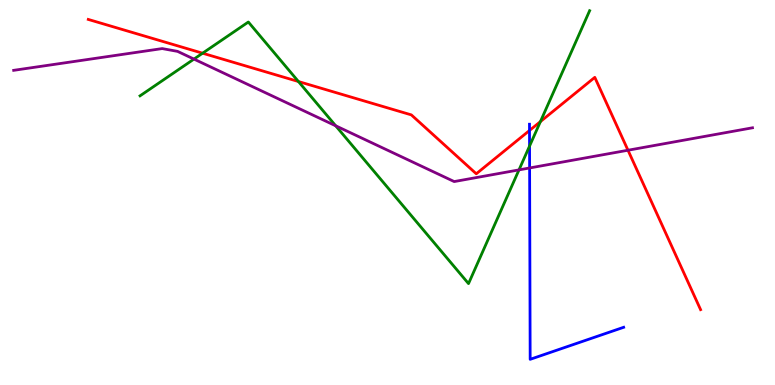[{'lines': ['blue', 'red'], 'intersections': [{'x': 6.83, 'y': 6.61}]}, {'lines': ['green', 'red'], 'intersections': [{'x': 2.61, 'y': 8.62}, {'x': 3.85, 'y': 7.88}, {'x': 6.97, 'y': 6.84}]}, {'lines': ['purple', 'red'], 'intersections': [{'x': 8.1, 'y': 6.1}]}, {'lines': ['blue', 'green'], 'intersections': [{'x': 6.83, 'y': 6.21}]}, {'lines': ['blue', 'purple'], 'intersections': [{'x': 6.83, 'y': 5.64}]}, {'lines': ['green', 'purple'], 'intersections': [{'x': 2.5, 'y': 8.47}, {'x': 4.33, 'y': 6.73}, {'x': 6.7, 'y': 5.59}]}]